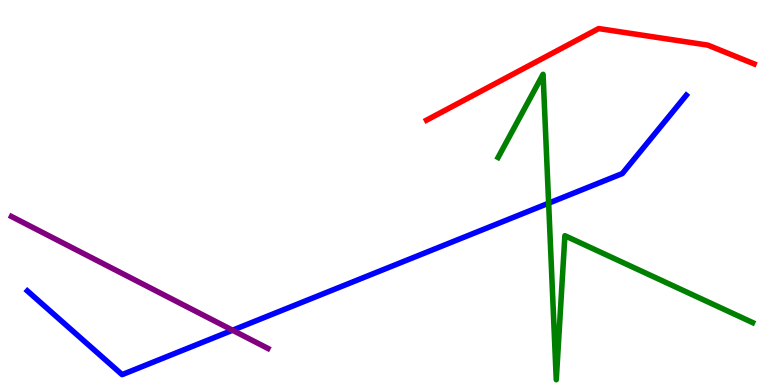[{'lines': ['blue', 'red'], 'intersections': []}, {'lines': ['green', 'red'], 'intersections': []}, {'lines': ['purple', 'red'], 'intersections': []}, {'lines': ['blue', 'green'], 'intersections': [{'x': 7.08, 'y': 4.72}]}, {'lines': ['blue', 'purple'], 'intersections': [{'x': 3.0, 'y': 1.42}]}, {'lines': ['green', 'purple'], 'intersections': []}]